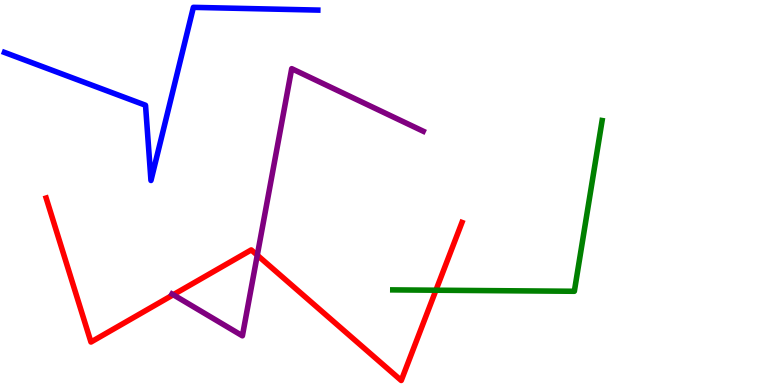[{'lines': ['blue', 'red'], 'intersections': []}, {'lines': ['green', 'red'], 'intersections': [{'x': 5.62, 'y': 2.46}]}, {'lines': ['purple', 'red'], 'intersections': [{'x': 2.24, 'y': 2.34}, {'x': 3.32, 'y': 3.37}]}, {'lines': ['blue', 'green'], 'intersections': []}, {'lines': ['blue', 'purple'], 'intersections': []}, {'lines': ['green', 'purple'], 'intersections': []}]